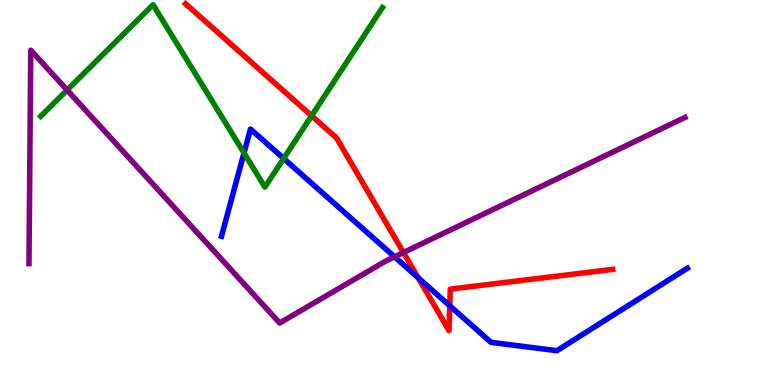[{'lines': ['blue', 'red'], 'intersections': [{'x': 5.4, 'y': 2.79}, {'x': 5.8, 'y': 2.06}]}, {'lines': ['green', 'red'], 'intersections': [{'x': 4.02, 'y': 6.99}]}, {'lines': ['purple', 'red'], 'intersections': [{'x': 5.21, 'y': 3.44}]}, {'lines': ['blue', 'green'], 'intersections': [{'x': 3.15, 'y': 6.03}, {'x': 3.66, 'y': 5.88}]}, {'lines': ['blue', 'purple'], 'intersections': [{'x': 5.09, 'y': 3.33}]}, {'lines': ['green', 'purple'], 'intersections': [{'x': 0.866, 'y': 7.66}]}]